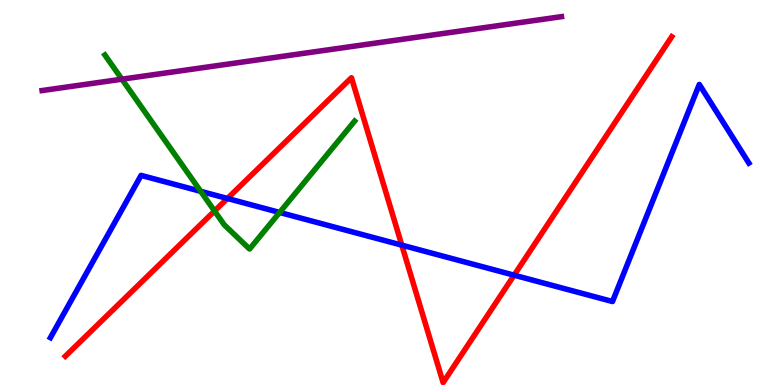[{'lines': ['blue', 'red'], 'intersections': [{'x': 2.93, 'y': 4.84}, {'x': 5.18, 'y': 3.63}, {'x': 6.63, 'y': 2.85}]}, {'lines': ['green', 'red'], 'intersections': [{'x': 2.77, 'y': 4.52}]}, {'lines': ['purple', 'red'], 'intersections': []}, {'lines': ['blue', 'green'], 'intersections': [{'x': 2.59, 'y': 5.03}, {'x': 3.61, 'y': 4.48}]}, {'lines': ['blue', 'purple'], 'intersections': []}, {'lines': ['green', 'purple'], 'intersections': [{'x': 1.57, 'y': 7.94}]}]